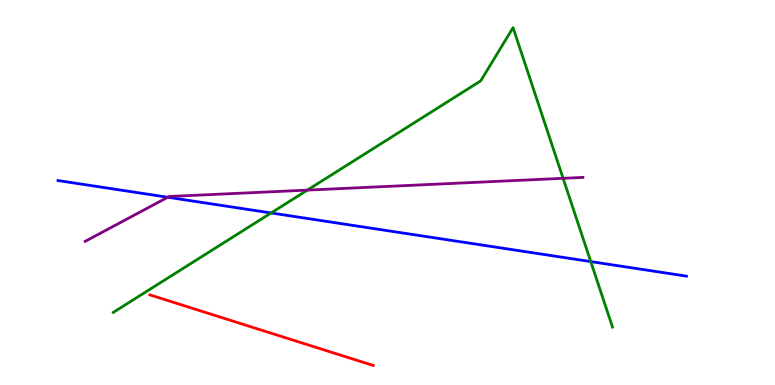[{'lines': ['blue', 'red'], 'intersections': []}, {'lines': ['green', 'red'], 'intersections': []}, {'lines': ['purple', 'red'], 'intersections': []}, {'lines': ['blue', 'green'], 'intersections': [{'x': 3.5, 'y': 4.47}, {'x': 7.62, 'y': 3.21}]}, {'lines': ['blue', 'purple'], 'intersections': [{'x': 2.16, 'y': 4.88}]}, {'lines': ['green', 'purple'], 'intersections': [{'x': 3.97, 'y': 5.06}, {'x': 7.27, 'y': 5.37}]}]